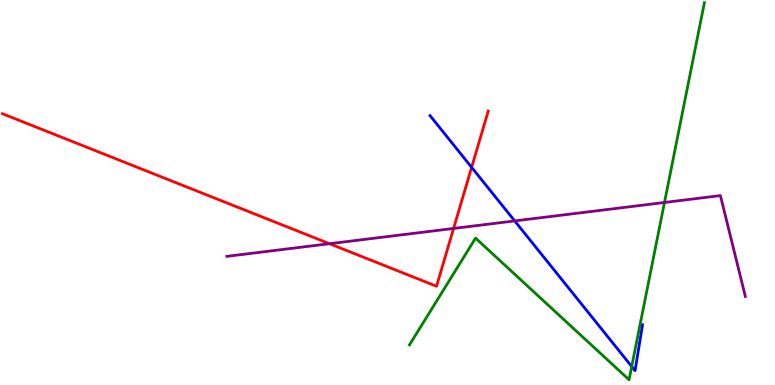[{'lines': ['blue', 'red'], 'intersections': [{'x': 6.09, 'y': 5.65}]}, {'lines': ['green', 'red'], 'intersections': []}, {'lines': ['purple', 'red'], 'intersections': [{'x': 4.25, 'y': 3.67}, {'x': 5.85, 'y': 4.07}]}, {'lines': ['blue', 'green'], 'intersections': [{'x': 8.15, 'y': 0.481}]}, {'lines': ['blue', 'purple'], 'intersections': [{'x': 6.64, 'y': 4.26}]}, {'lines': ['green', 'purple'], 'intersections': [{'x': 8.57, 'y': 4.74}]}]